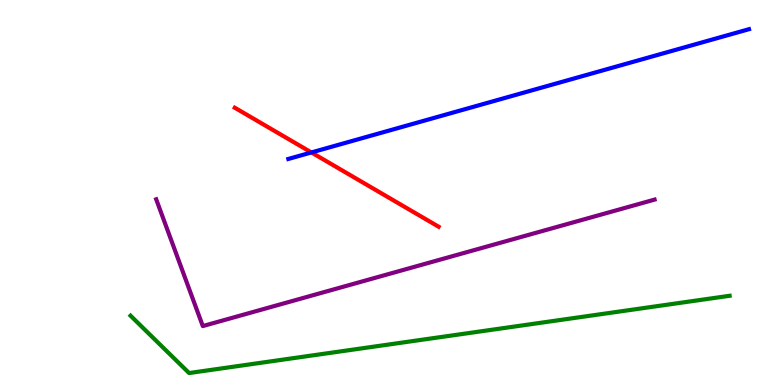[{'lines': ['blue', 'red'], 'intersections': [{'x': 4.02, 'y': 6.04}]}, {'lines': ['green', 'red'], 'intersections': []}, {'lines': ['purple', 'red'], 'intersections': []}, {'lines': ['blue', 'green'], 'intersections': []}, {'lines': ['blue', 'purple'], 'intersections': []}, {'lines': ['green', 'purple'], 'intersections': []}]